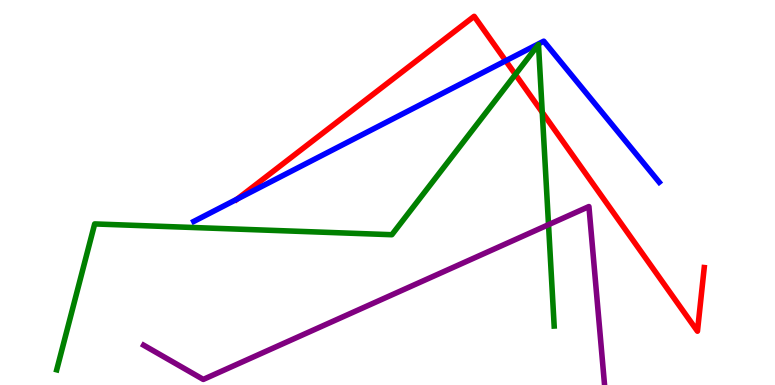[{'lines': ['blue', 'red'], 'intersections': [{'x': 3.06, 'y': 4.83}, {'x': 6.53, 'y': 8.42}]}, {'lines': ['green', 'red'], 'intersections': [{'x': 6.65, 'y': 8.07}, {'x': 7.0, 'y': 7.08}]}, {'lines': ['purple', 'red'], 'intersections': []}, {'lines': ['blue', 'green'], 'intersections': []}, {'lines': ['blue', 'purple'], 'intersections': []}, {'lines': ['green', 'purple'], 'intersections': [{'x': 7.08, 'y': 4.16}]}]